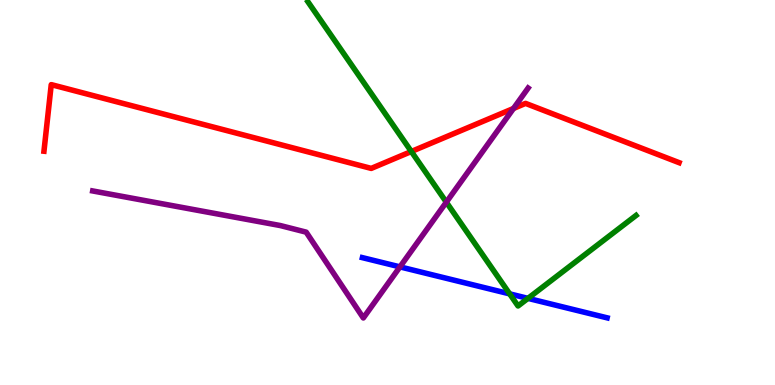[{'lines': ['blue', 'red'], 'intersections': []}, {'lines': ['green', 'red'], 'intersections': [{'x': 5.31, 'y': 6.06}]}, {'lines': ['purple', 'red'], 'intersections': [{'x': 6.63, 'y': 7.18}]}, {'lines': ['blue', 'green'], 'intersections': [{'x': 6.58, 'y': 2.37}, {'x': 6.81, 'y': 2.25}]}, {'lines': ['blue', 'purple'], 'intersections': [{'x': 5.16, 'y': 3.07}]}, {'lines': ['green', 'purple'], 'intersections': [{'x': 5.76, 'y': 4.75}]}]